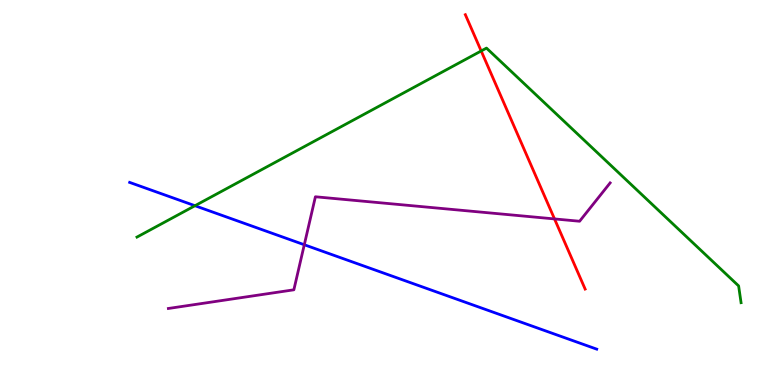[{'lines': ['blue', 'red'], 'intersections': []}, {'lines': ['green', 'red'], 'intersections': [{'x': 6.21, 'y': 8.68}]}, {'lines': ['purple', 'red'], 'intersections': [{'x': 7.16, 'y': 4.31}]}, {'lines': ['blue', 'green'], 'intersections': [{'x': 2.52, 'y': 4.66}]}, {'lines': ['blue', 'purple'], 'intersections': [{'x': 3.93, 'y': 3.64}]}, {'lines': ['green', 'purple'], 'intersections': []}]